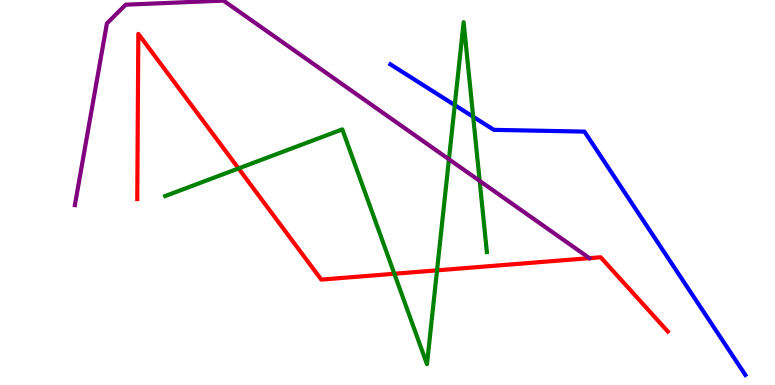[{'lines': ['blue', 'red'], 'intersections': []}, {'lines': ['green', 'red'], 'intersections': [{'x': 3.08, 'y': 5.62}, {'x': 5.09, 'y': 2.89}, {'x': 5.64, 'y': 2.98}]}, {'lines': ['purple', 'red'], 'intersections': []}, {'lines': ['blue', 'green'], 'intersections': [{'x': 5.87, 'y': 7.27}, {'x': 6.11, 'y': 6.97}]}, {'lines': ['blue', 'purple'], 'intersections': []}, {'lines': ['green', 'purple'], 'intersections': [{'x': 5.79, 'y': 5.86}, {'x': 6.19, 'y': 5.3}]}]